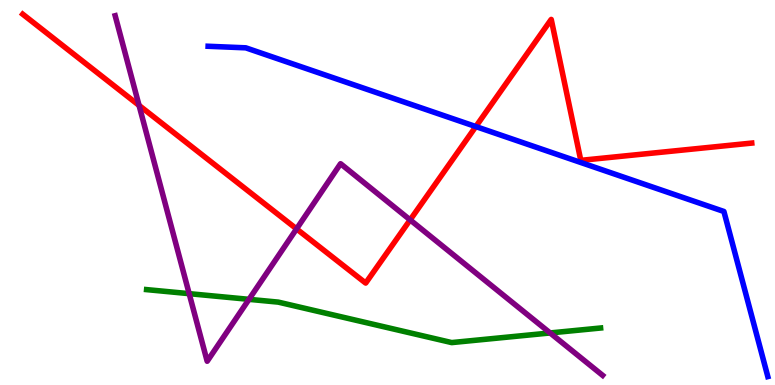[{'lines': ['blue', 'red'], 'intersections': [{'x': 6.14, 'y': 6.71}]}, {'lines': ['green', 'red'], 'intersections': []}, {'lines': ['purple', 'red'], 'intersections': [{'x': 1.79, 'y': 7.26}, {'x': 3.83, 'y': 4.06}, {'x': 5.29, 'y': 4.29}]}, {'lines': ['blue', 'green'], 'intersections': []}, {'lines': ['blue', 'purple'], 'intersections': []}, {'lines': ['green', 'purple'], 'intersections': [{'x': 2.44, 'y': 2.37}, {'x': 3.21, 'y': 2.22}, {'x': 7.1, 'y': 1.35}]}]